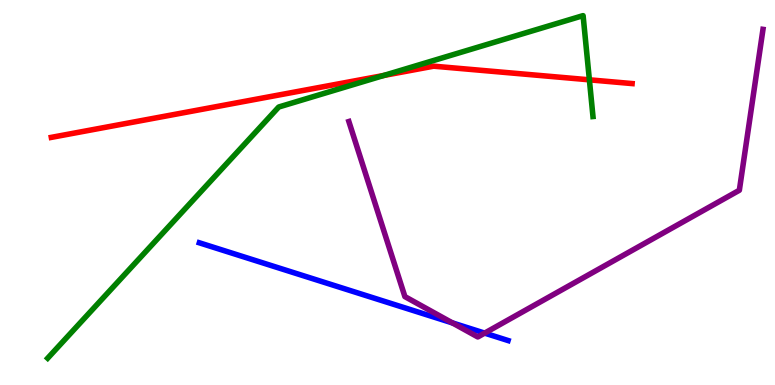[{'lines': ['blue', 'red'], 'intersections': []}, {'lines': ['green', 'red'], 'intersections': [{'x': 4.95, 'y': 8.04}, {'x': 7.6, 'y': 7.93}]}, {'lines': ['purple', 'red'], 'intersections': []}, {'lines': ['blue', 'green'], 'intersections': []}, {'lines': ['blue', 'purple'], 'intersections': [{'x': 5.84, 'y': 1.61}, {'x': 6.25, 'y': 1.35}]}, {'lines': ['green', 'purple'], 'intersections': []}]